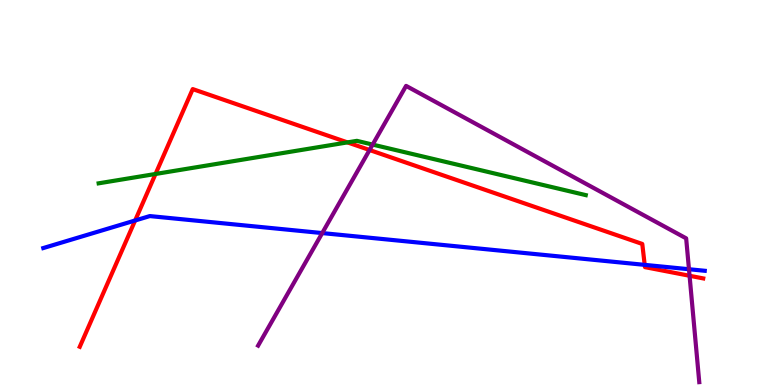[{'lines': ['blue', 'red'], 'intersections': [{'x': 1.74, 'y': 4.27}, {'x': 8.32, 'y': 3.12}]}, {'lines': ['green', 'red'], 'intersections': [{'x': 2.01, 'y': 5.48}, {'x': 4.48, 'y': 6.3}]}, {'lines': ['purple', 'red'], 'intersections': [{'x': 4.77, 'y': 6.1}, {'x': 8.9, 'y': 2.84}]}, {'lines': ['blue', 'green'], 'intersections': []}, {'lines': ['blue', 'purple'], 'intersections': [{'x': 4.16, 'y': 3.95}, {'x': 8.89, 'y': 3.01}]}, {'lines': ['green', 'purple'], 'intersections': [{'x': 4.81, 'y': 6.24}]}]